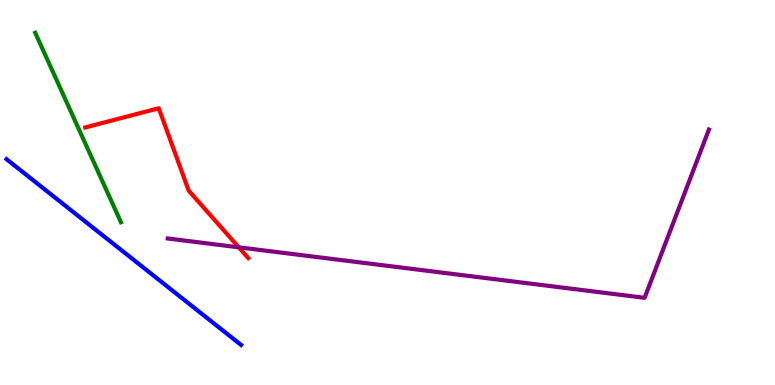[{'lines': ['blue', 'red'], 'intersections': []}, {'lines': ['green', 'red'], 'intersections': []}, {'lines': ['purple', 'red'], 'intersections': [{'x': 3.08, 'y': 3.58}]}, {'lines': ['blue', 'green'], 'intersections': []}, {'lines': ['blue', 'purple'], 'intersections': []}, {'lines': ['green', 'purple'], 'intersections': []}]